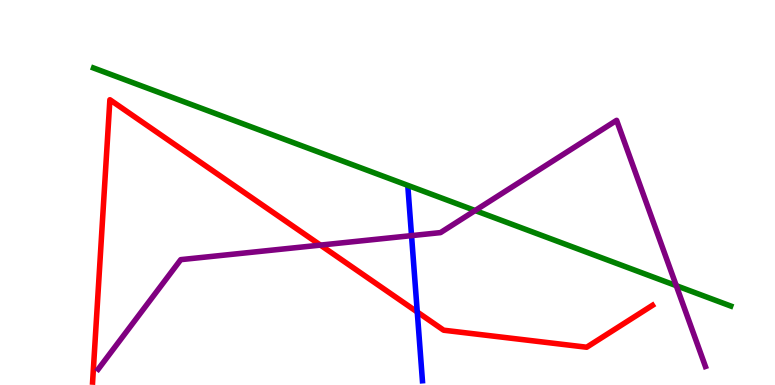[{'lines': ['blue', 'red'], 'intersections': [{'x': 5.38, 'y': 1.9}]}, {'lines': ['green', 'red'], 'intersections': []}, {'lines': ['purple', 'red'], 'intersections': [{'x': 4.13, 'y': 3.63}]}, {'lines': ['blue', 'green'], 'intersections': []}, {'lines': ['blue', 'purple'], 'intersections': [{'x': 5.31, 'y': 3.88}]}, {'lines': ['green', 'purple'], 'intersections': [{'x': 6.13, 'y': 4.53}, {'x': 8.73, 'y': 2.58}]}]